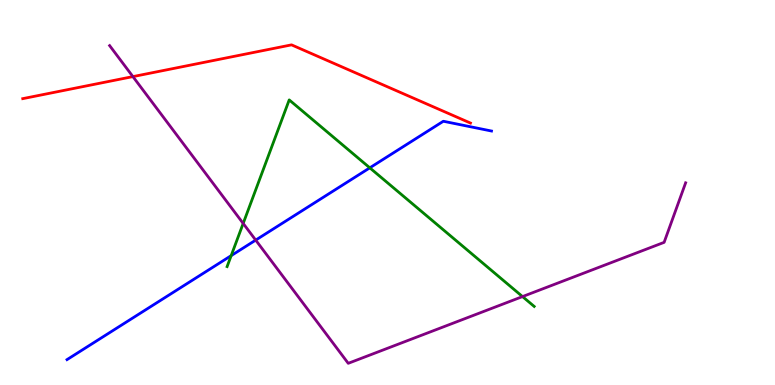[{'lines': ['blue', 'red'], 'intersections': []}, {'lines': ['green', 'red'], 'intersections': []}, {'lines': ['purple', 'red'], 'intersections': [{'x': 1.71, 'y': 8.01}]}, {'lines': ['blue', 'green'], 'intersections': [{'x': 2.98, 'y': 3.36}, {'x': 4.77, 'y': 5.64}]}, {'lines': ['blue', 'purple'], 'intersections': [{'x': 3.3, 'y': 3.76}]}, {'lines': ['green', 'purple'], 'intersections': [{'x': 3.14, 'y': 4.2}, {'x': 6.74, 'y': 2.3}]}]